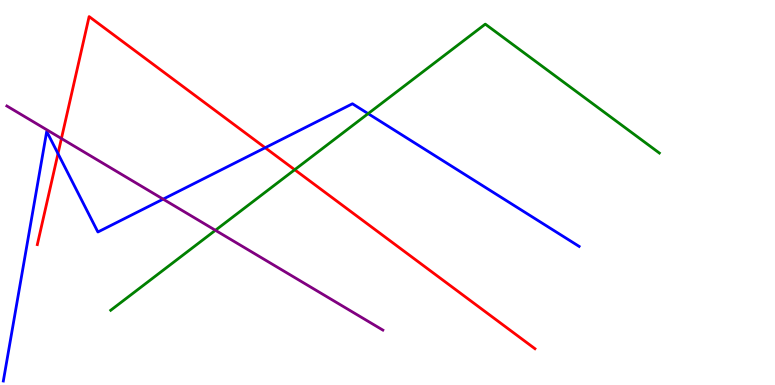[{'lines': ['blue', 'red'], 'intersections': [{'x': 0.748, 'y': 6.01}, {'x': 3.42, 'y': 6.16}]}, {'lines': ['green', 'red'], 'intersections': [{'x': 3.8, 'y': 5.59}]}, {'lines': ['purple', 'red'], 'intersections': [{'x': 0.793, 'y': 6.4}]}, {'lines': ['blue', 'green'], 'intersections': [{'x': 4.75, 'y': 7.05}]}, {'lines': ['blue', 'purple'], 'intersections': [{'x': 2.1, 'y': 4.83}]}, {'lines': ['green', 'purple'], 'intersections': [{'x': 2.78, 'y': 4.02}]}]